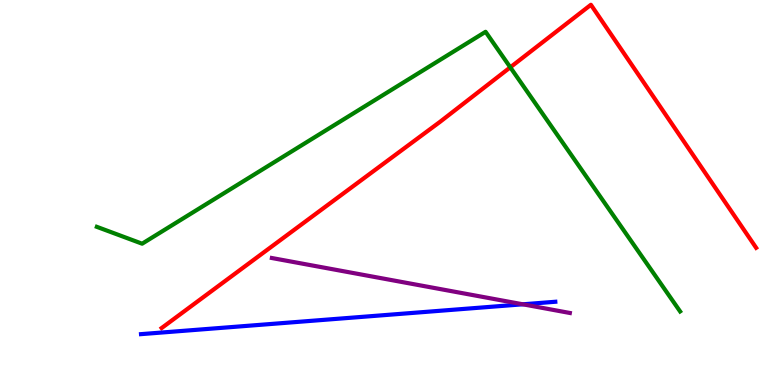[{'lines': ['blue', 'red'], 'intersections': []}, {'lines': ['green', 'red'], 'intersections': [{'x': 6.58, 'y': 8.25}]}, {'lines': ['purple', 'red'], 'intersections': []}, {'lines': ['blue', 'green'], 'intersections': []}, {'lines': ['blue', 'purple'], 'intersections': [{'x': 6.75, 'y': 2.1}]}, {'lines': ['green', 'purple'], 'intersections': []}]